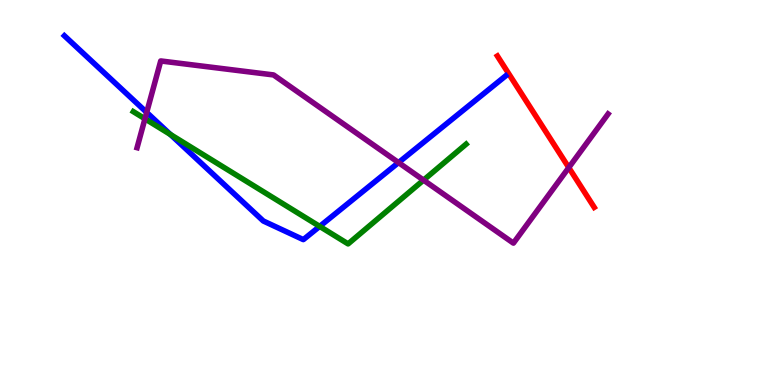[{'lines': ['blue', 'red'], 'intersections': []}, {'lines': ['green', 'red'], 'intersections': []}, {'lines': ['purple', 'red'], 'intersections': [{'x': 7.34, 'y': 5.65}]}, {'lines': ['blue', 'green'], 'intersections': [{'x': 2.2, 'y': 6.51}, {'x': 4.12, 'y': 4.12}]}, {'lines': ['blue', 'purple'], 'intersections': [{'x': 1.89, 'y': 7.08}, {'x': 5.14, 'y': 5.78}]}, {'lines': ['green', 'purple'], 'intersections': [{'x': 1.87, 'y': 6.91}, {'x': 5.47, 'y': 5.32}]}]